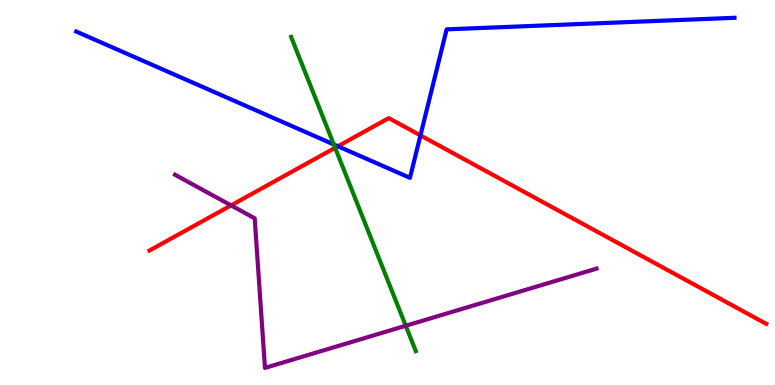[{'lines': ['blue', 'red'], 'intersections': [{'x': 4.36, 'y': 6.2}, {'x': 5.43, 'y': 6.48}]}, {'lines': ['green', 'red'], 'intersections': [{'x': 4.32, 'y': 6.16}]}, {'lines': ['purple', 'red'], 'intersections': [{'x': 2.98, 'y': 4.67}]}, {'lines': ['blue', 'green'], 'intersections': [{'x': 4.31, 'y': 6.25}]}, {'lines': ['blue', 'purple'], 'intersections': []}, {'lines': ['green', 'purple'], 'intersections': [{'x': 5.24, 'y': 1.54}]}]